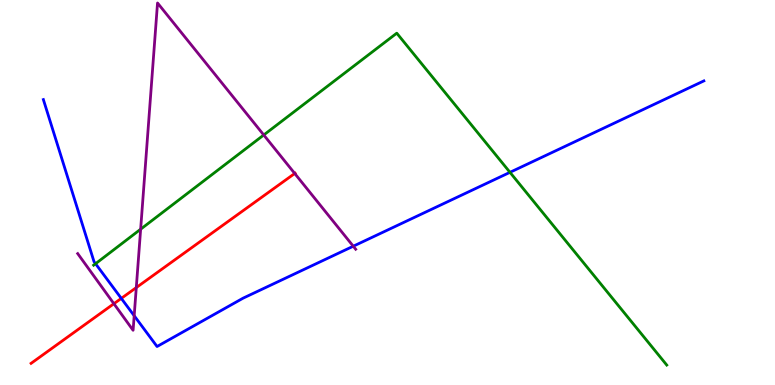[{'lines': ['blue', 'red'], 'intersections': [{'x': 1.57, 'y': 2.25}]}, {'lines': ['green', 'red'], 'intersections': []}, {'lines': ['purple', 'red'], 'intersections': [{'x': 1.47, 'y': 2.11}, {'x': 1.76, 'y': 2.53}, {'x': 3.8, 'y': 5.49}]}, {'lines': ['blue', 'green'], 'intersections': [{'x': 1.23, 'y': 3.15}, {'x': 6.58, 'y': 5.52}]}, {'lines': ['blue', 'purple'], 'intersections': [{'x': 1.73, 'y': 1.8}, {'x': 4.56, 'y': 3.6}]}, {'lines': ['green', 'purple'], 'intersections': [{'x': 1.81, 'y': 4.05}, {'x': 3.4, 'y': 6.49}]}]